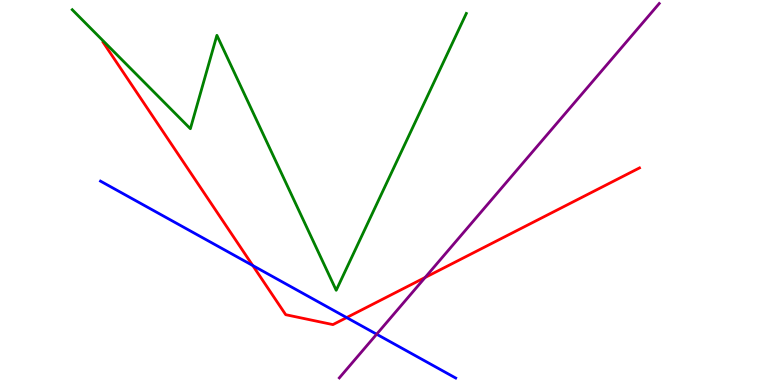[{'lines': ['blue', 'red'], 'intersections': [{'x': 3.26, 'y': 3.1}, {'x': 4.47, 'y': 1.75}]}, {'lines': ['green', 'red'], 'intersections': []}, {'lines': ['purple', 'red'], 'intersections': [{'x': 5.49, 'y': 2.79}]}, {'lines': ['blue', 'green'], 'intersections': []}, {'lines': ['blue', 'purple'], 'intersections': [{'x': 4.86, 'y': 1.32}]}, {'lines': ['green', 'purple'], 'intersections': []}]